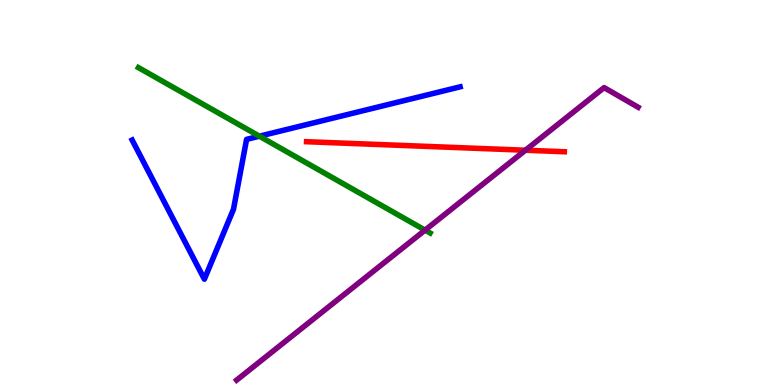[{'lines': ['blue', 'red'], 'intersections': []}, {'lines': ['green', 'red'], 'intersections': []}, {'lines': ['purple', 'red'], 'intersections': [{'x': 6.78, 'y': 6.1}]}, {'lines': ['blue', 'green'], 'intersections': [{'x': 3.35, 'y': 6.46}]}, {'lines': ['blue', 'purple'], 'intersections': []}, {'lines': ['green', 'purple'], 'intersections': [{'x': 5.48, 'y': 4.02}]}]